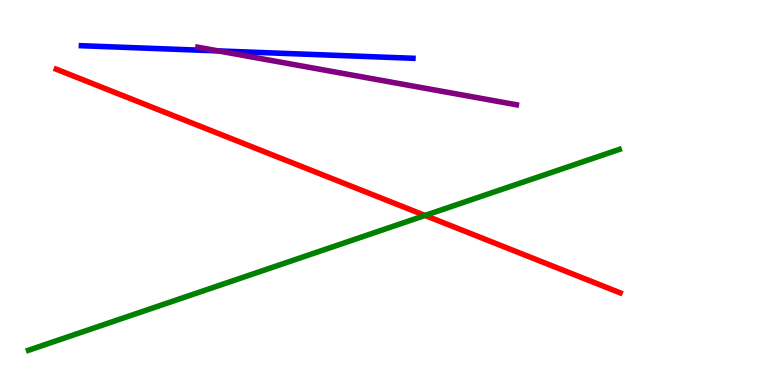[{'lines': ['blue', 'red'], 'intersections': []}, {'lines': ['green', 'red'], 'intersections': [{'x': 5.48, 'y': 4.4}]}, {'lines': ['purple', 'red'], 'intersections': []}, {'lines': ['blue', 'green'], 'intersections': []}, {'lines': ['blue', 'purple'], 'intersections': [{'x': 2.82, 'y': 8.68}]}, {'lines': ['green', 'purple'], 'intersections': []}]